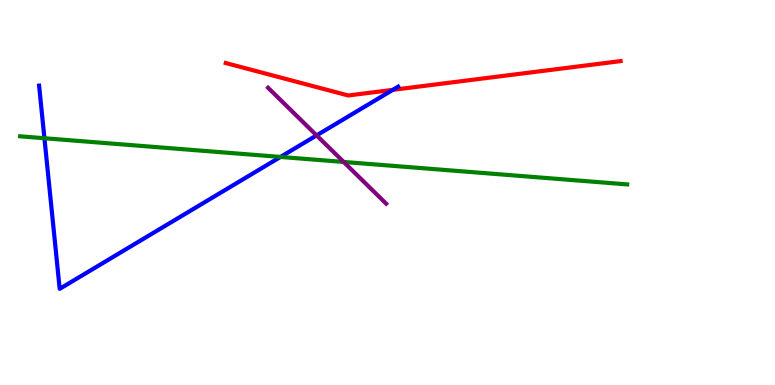[{'lines': ['blue', 'red'], 'intersections': [{'x': 5.07, 'y': 7.67}]}, {'lines': ['green', 'red'], 'intersections': []}, {'lines': ['purple', 'red'], 'intersections': []}, {'lines': ['blue', 'green'], 'intersections': [{'x': 0.573, 'y': 6.41}, {'x': 3.62, 'y': 5.92}]}, {'lines': ['blue', 'purple'], 'intersections': [{'x': 4.09, 'y': 6.48}]}, {'lines': ['green', 'purple'], 'intersections': [{'x': 4.43, 'y': 5.79}]}]